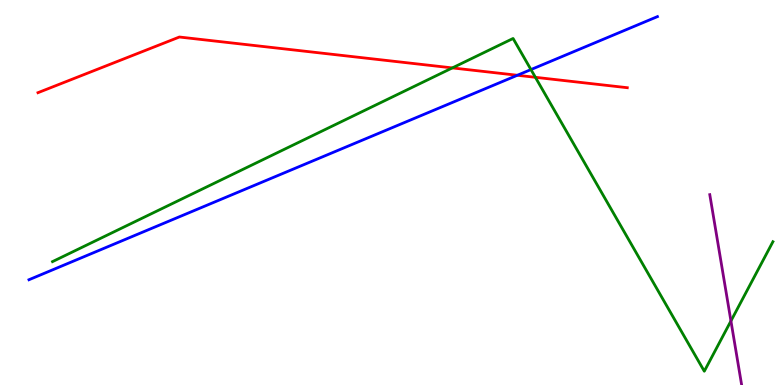[{'lines': ['blue', 'red'], 'intersections': [{'x': 6.68, 'y': 8.05}]}, {'lines': ['green', 'red'], 'intersections': [{'x': 5.84, 'y': 8.24}, {'x': 6.91, 'y': 7.99}]}, {'lines': ['purple', 'red'], 'intersections': []}, {'lines': ['blue', 'green'], 'intersections': [{'x': 6.85, 'y': 8.19}]}, {'lines': ['blue', 'purple'], 'intersections': []}, {'lines': ['green', 'purple'], 'intersections': [{'x': 9.43, 'y': 1.66}]}]